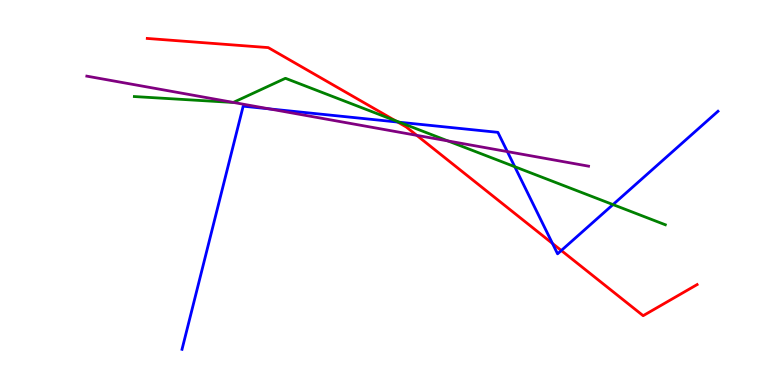[{'lines': ['blue', 'red'], 'intersections': [{'x': 5.13, 'y': 6.83}, {'x': 7.13, 'y': 3.68}, {'x': 7.24, 'y': 3.49}]}, {'lines': ['green', 'red'], 'intersections': [{'x': 5.1, 'y': 6.87}]}, {'lines': ['purple', 'red'], 'intersections': [{'x': 5.38, 'y': 6.48}]}, {'lines': ['blue', 'green'], 'intersections': [{'x': 5.15, 'y': 6.83}, {'x': 6.64, 'y': 5.67}, {'x': 7.91, 'y': 4.69}]}, {'lines': ['blue', 'purple'], 'intersections': [{'x': 3.47, 'y': 7.17}, {'x': 6.55, 'y': 6.06}]}, {'lines': ['green', 'purple'], 'intersections': [{'x': 3.01, 'y': 7.34}, {'x': 5.78, 'y': 6.34}]}]